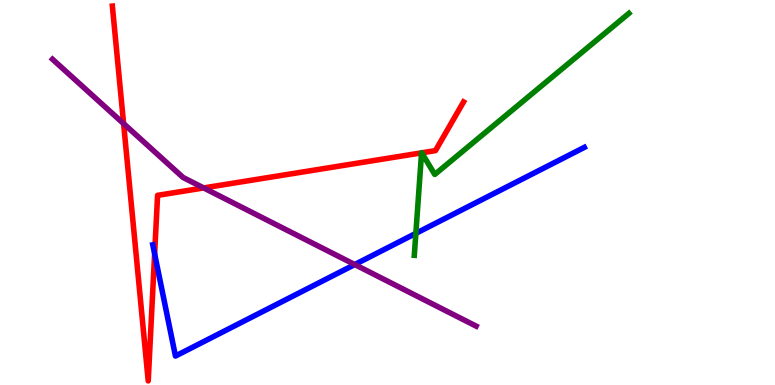[{'lines': ['blue', 'red'], 'intersections': [{'x': 2.0, 'y': 3.41}]}, {'lines': ['green', 'red'], 'intersections': [{'x': 5.44, 'y': 6.03}, {'x': 5.44, 'y': 6.03}]}, {'lines': ['purple', 'red'], 'intersections': [{'x': 1.59, 'y': 6.79}, {'x': 2.63, 'y': 5.12}]}, {'lines': ['blue', 'green'], 'intersections': [{'x': 5.37, 'y': 3.94}]}, {'lines': ['blue', 'purple'], 'intersections': [{'x': 4.58, 'y': 3.13}]}, {'lines': ['green', 'purple'], 'intersections': []}]